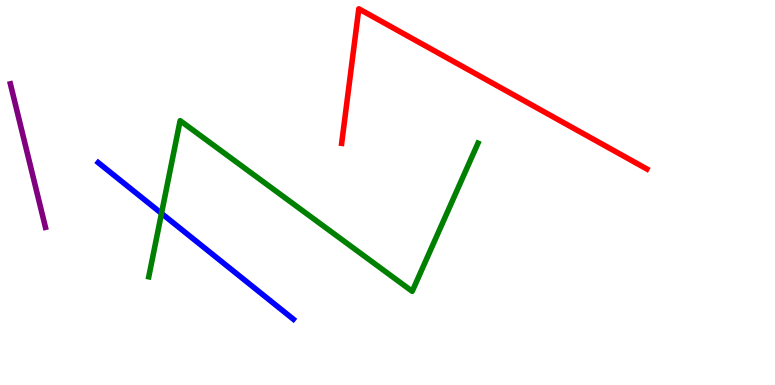[{'lines': ['blue', 'red'], 'intersections': []}, {'lines': ['green', 'red'], 'intersections': []}, {'lines': ['purple', 'red'], 'intersections': []}, {'lines': ['blue', 'green'], 'intersections': [{'x': 2.08, 'y': 4.46}]}, {'lines': ['blue', 'purple'], 'intersections': []}, {'lines': ['green', 'purple'], 'intersections': []}]